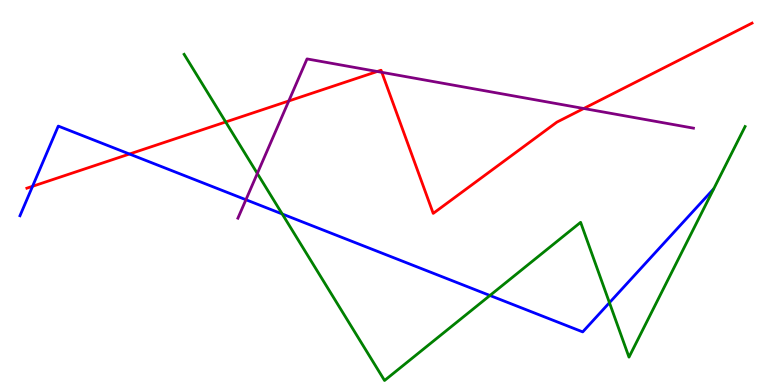[{'lines': ['blue', 'red'], 'intersections': [{'x': 0.42, 'y': 5.16}, {'x': 1.67, 'y': 6.0}]}, {'lines': ['green', 'red'], 'intersections': [{'x': 2.91, 'y': 6.83}]}, {'lines': ['purple', 'red'], 'intersections': [{'x': 3.73, 'y': 7.38}, {'x': 4.87, 'y': 8.14}, {'x': 4.93, 'y': 8.12}, {'x': 7.53, 'y': 7.18}]}, {'lines': ['blue', 'green'], 'intersections': [{'x': 3.64, 'y': 4.44}, {'x': 6.32, 'y': 2.33}, {'x': 7.86, 'y': 2.14}]}, {'lines': ['blue', 'purple'], 'intersections': [{'x': 3.17, 'y': 4.81}]}, {'lines': ['green', 'purple'], 'intersections': [{'x': 3.32, 'y': 5.49}]}]